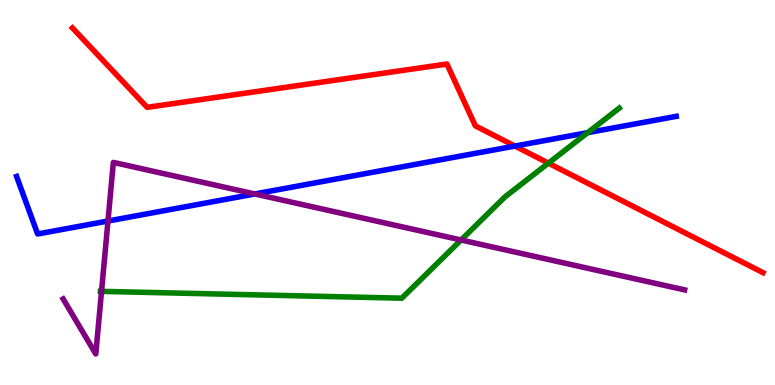[{'lines': ['blue', 'red'], 'intersections': [{'x': 6.64, 'y': 6.21}]}, {'lines': ['green', 'red'], 'intersections': [{'x': 7.08, 'y': 5.76}]}, {'lines': ['purple', 'red'], 'intersections': []}, {'lines': ['blue', 'green'], 'intersections': [{'x': 7.58, 'y': 6.55}]}, {'lines': ['blue', 'purple'], 'intersections': [{'x': 1.39, 'y': 4.26}, {'x': 3.29, 'y': 4.96}]}, {'lines': ['green', 'purple'], 'intersections': [{'x': 1.31, 'y': 2.43}, {'x': 5.95, 'y': 3.77}]}]